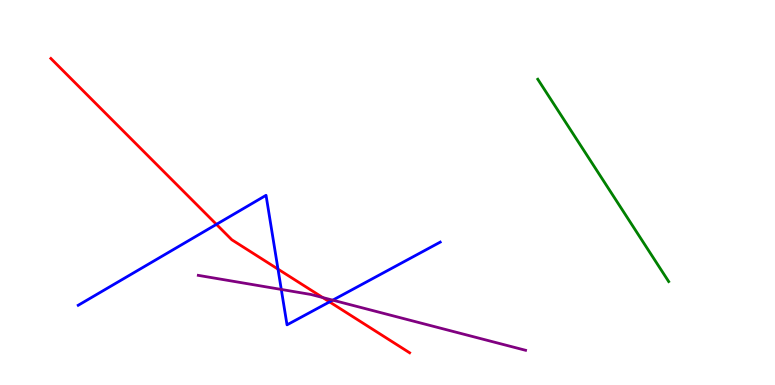[{'lines': ['blue', 'red'], 'intersections': [{'x': 2.79, 'y': 4.17}, {'x': 3.59, 'y': 3.01}, {'x': 4.25, 'y': 2.16}]}, {'lines': ['green', 'red'], 'intersections': []}, {'lines': ['purple', 'red'], 'intersections': [{'x': 4.16, 'y': 2.27}]}, {'lines': ['blue', 'green'], 'intersections': []}, {'lines': ['blue', 'purple'], 'intersections': [{'x': 3.63, 'y': 2.48}, {'x': 4.29, 'y': 2.2}]}, {'lines': ['green', 'purple'], 'intersections': []}]